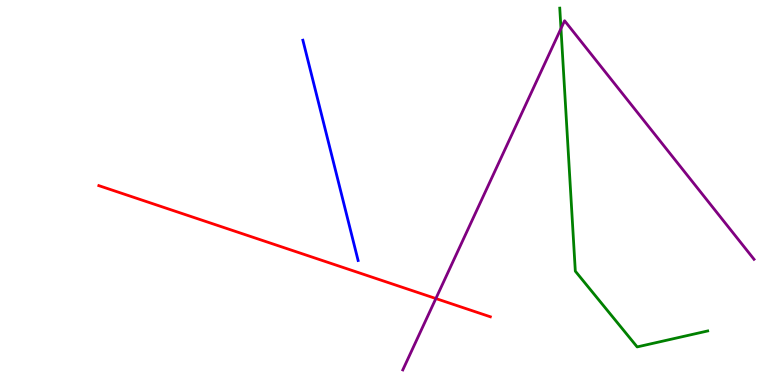[{'lines': ['blue', 'red'], 'intersections': []}, {'lines': ['green', 'red'], 'intersections': []}, {'lines': ['purple', 'red'], 'intersections': [{'x': 5.62, 'y': 2.25}]}, {'lines': ['blue', 'green'], 'intersections': []}, {'lines': ['blue', 'purple'], 'intersections': []}, {'lines': ['green', 'purple'], 'intersections': [{'x': 7.24, 'y': 9.26}]}]